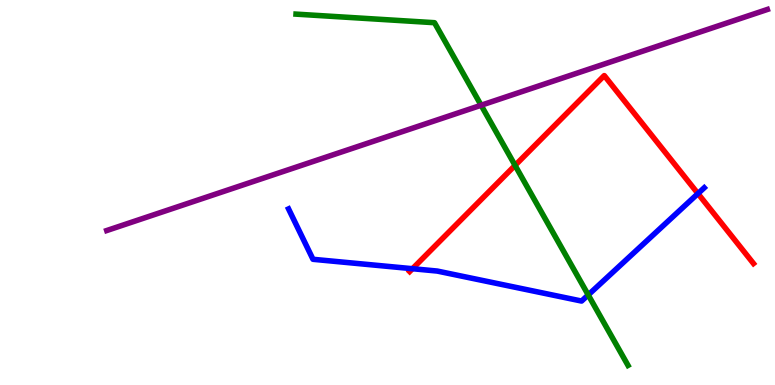[{'lines': ['blue', 'red'], 'intersections': [{'x': 5.32, 'y': 3.02}, {'x': 9.01, 'y': 4.97}]}, {'lines': ['green', 'red'], 'intersections': [{'x': 6.65, 'y': 5.7}]}, {'lines': ['purple', 'red'], 'intersections': []}, {'lines': ['blue', 'green'], 'intersections': [{'x': 7.59, 'y': 2.34}]}, {'lines': ['blue', 'purple'], 'intersections': []}, {'lines': ['green', 'purple'], 'intersections': [{'x': 6.21, 'y': 7.27}]}]